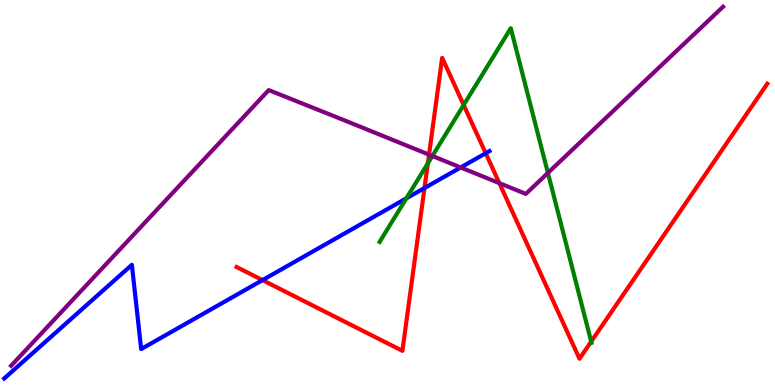[{'lines': ['blue', 'red'], 'intersections': [{'x': 3.39, 'y': 2.72}, {'x': 5.48, 'y': 5.12}, {'x': 6.27, 'y': 6.02}]}, {'lines': ['green', 'red'], 'intersections': [{'x': 5.52, 'y': 5.76}, {'x': 5.98, 'y': 7.27}, {'x': 7.63, 'y': 1.13}]}, {'lines': ['purple', 'red'], 'intersections': [{'x': 5.54, 'y': 5.98}, {'x': 6.44, 'y': 5.24}]}, {'lines': ['blue', 'green'], 'intersections': [{'x': 5.24, 'y': 4.85}]}, {'lines': ['blue', 'purple'], 'intersections': [{'x': 5.94, 'y': 5.65}]}, {'lines': ['green', 'purple'], 'intersections': [{'x': 5.58, 'y': 5.95}, {'x': 7.07, 'y': 5.51}]}]